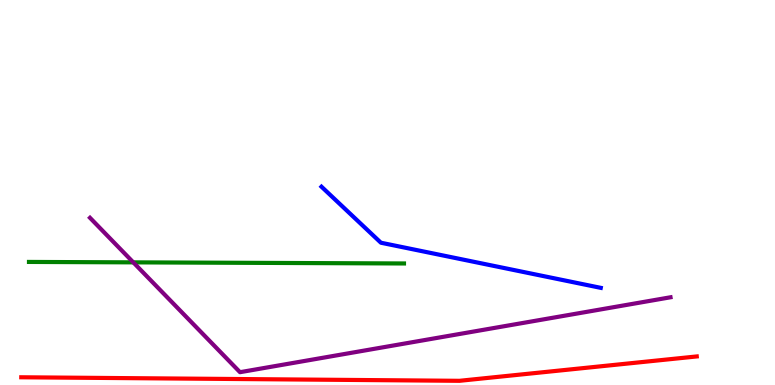[{'lines': ['blue', 'red'], 'intersections': []}, {'lines': ['green', 'red'], 'intersections': []}, {'lines': ['purple', 'red'], 'intersections': []}, {'lines': ['blue', 'green'], 'intersections': []}, {'lines': ['blue', 'purple'], 'intersections': []}, {'lines': ['green', 'purple'], 'intersections': [{'x': 1.72, 'y': 3.19}]}]